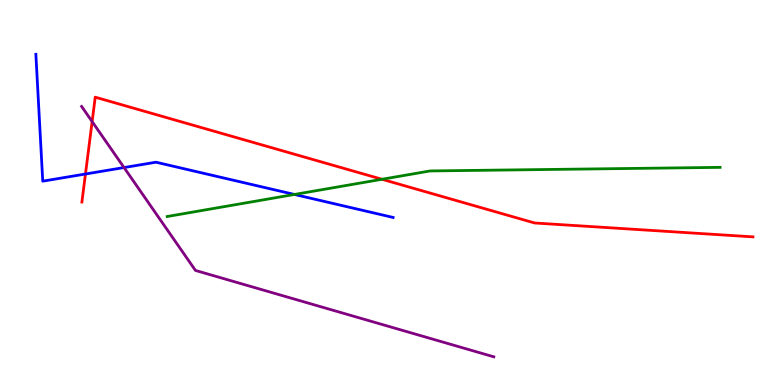[{'lines': ['blue', 'red'], 'intersections': [{'x': 1.1, 'y': 5.48}]}, {'lines': ['green', 'red'], 'intersections': [{'x': 4.93, 'y': 5.34}]}, {'lines': ['purple', 'red'], 'intersections': [{'x': 1.19, 'y': 6.84}]}, {'lines': ['blue', 'green'], 'intersections': [{'x': 3.8, 'y': 4.95}]}, {'lines': ['blue', 'purple'], 'intersections': [{'x': 1.6, 'y': 5.65}]}, {'lines': ['green', 'purple'], 'intersections': []}]